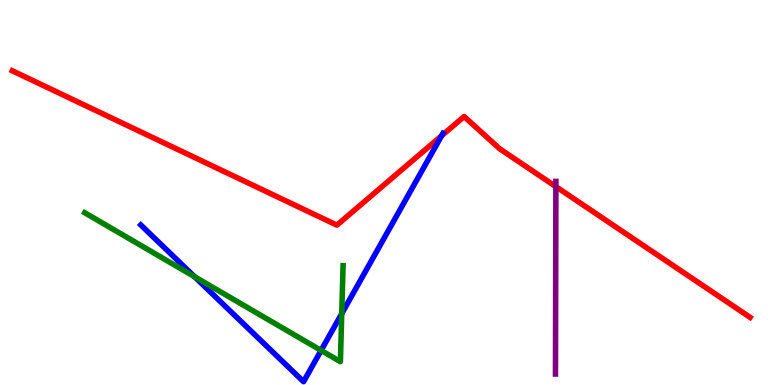[{'lines': ['blue', 'red'], 'intersections': [{'x': 5.7, 'y': 6.47}]}, {'lines': ['green', 'red'], 'intersections': []}, {'lines': ['purple', 'red'], 'intersections': [{'x': 7.17, 'y': 5.15}]}, {'lines': ['blue', 'green'], 'intersections': [{'x': 2.51, 'y': 2.81}, {'x': 4.14, 'y': 0.898}, {'x': 4.41, 'y': 1.85}]}, {'lines': ['blue', 'purple'], 'intersections': []}, {'lines': ['green', 'purple'], 'intersections': []}]